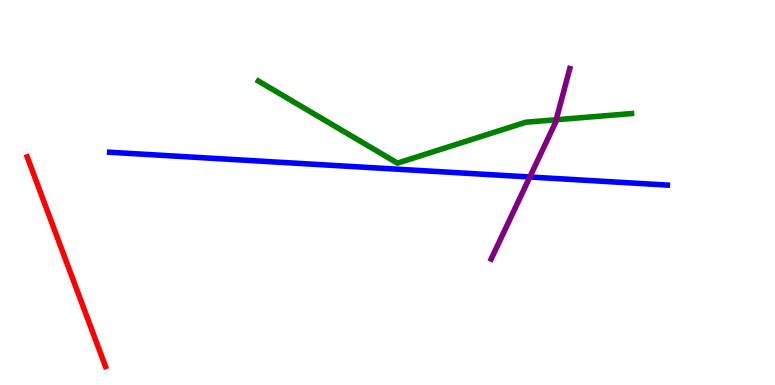[{'lines': ['blue', 'red'], 'intersections': []}, {'lines': ['green', 'red'], 'intersections': []}, {'lines': ['purple', 'red'], 'intersections': []}, {'lines': ['blue', 'green'], 'intersections': []}, {'lines': ['blue', 'purple'], 'intersections': [{'x': 6.84, 'y': 5.4}]}, {'lines': ['green', 'purple'], 'intersections': [{'x': 7.18, 'y': 6.89}]}]